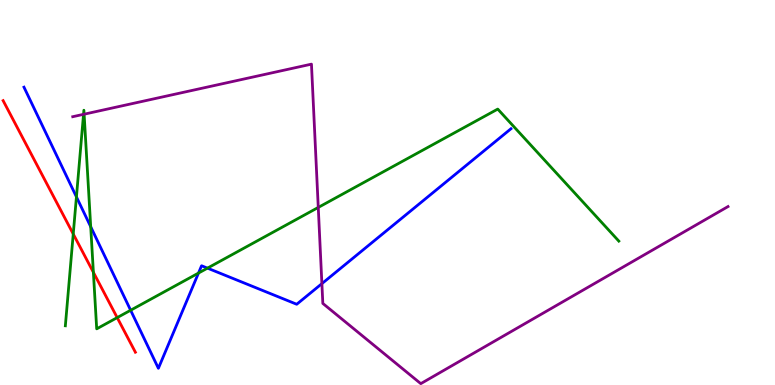[{'lines': ['blue', 'red'], 'intersections': []}, {'lines': ['green', 'red'], 'intersections': [{'x': 0.945, 'y': 3.92}, {'x': 1.2, 'y': 2.93}, {'x': 1.51, 'y': 1.75}]}, {'lines': ['purple', 'red'], 'intersections': []}, {'lines': ['blue', 'green'], 'intersections': [{'x': 0.986, 'y': 4.89}, {'x': 1.17, 'y': 4.11}, {'x': 1.69, 'y': 1.94}, {'x': 2.56, 'y': 2.91}, {'x': 2.68, 'y': 3.04}]}, {'lines': ['blue', 'purple'], 'intersections': [{'x': 4.15, 'y': 2.63}]}, {'lines': ['green', 'purple'], 'intersections': [{'x': 1.08, 'y': 7.03}, {'x': 1.09, 'y': 7.03}, {'x': 4.11, 'y': 4.61}]}]